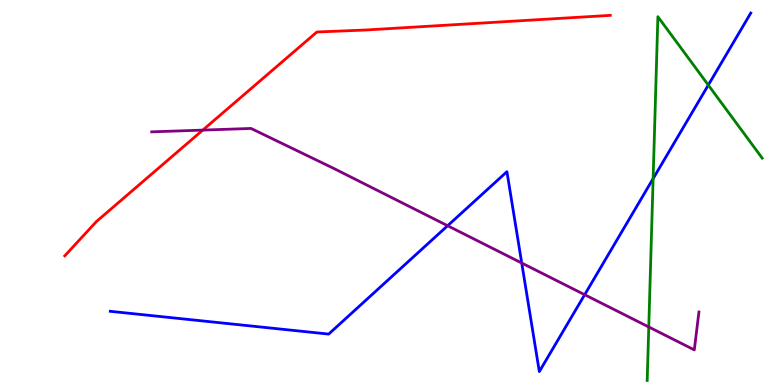[{'lines': ['blue', 'red'], 'intersections': []}, {'lines': ['green', 'red'], 'intersections': []}, {'lines': ['purple', 'red'], 'intersections': [{'x': 2.62, 'y': 6.62}]}, {'lines': ['blue', 'green'], 'intersections': [{'x': 8.43, 'y': 5.36}, {'x': 9.14, 'y': 7.79}]}, {'lines': ['blue', 'purple'], 'intersections': [{'x': 5.78, 'y': 4.14}, {'x': 6.73, 'y': 3.17}, {'x': 7.54, 'y': 2.35}]}, {'lines': ['green', 'purple'], 'intersections': [{'x': 8.37, 'y': 1.51}]}]